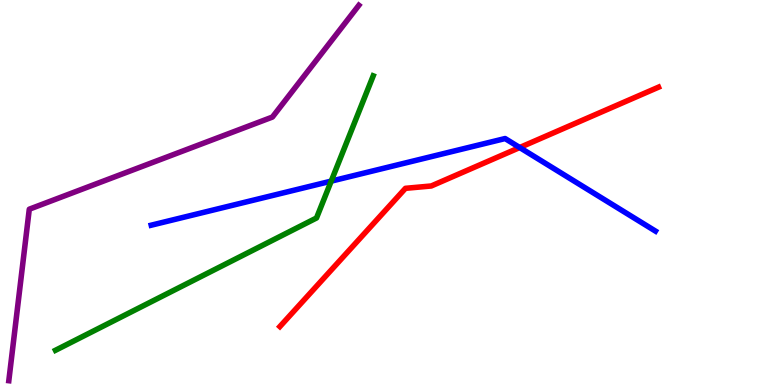[{'lines': ['blue', 'red'], 'intersections': [{'x': 6.71, 'y': 6.17}]}, {'lines': ['green', 'red'], 'intersections': []}, {'lines': ['purple', 'red'], 'intersections': []}, {'lines': ['blue', 'green'], 'intersections': [{'x': 4.27, 'y': 5.3}]}, {'lines': ['blue', 'purple'], 'intersections': []}, {'lines': ['green', 'purple'], 'intersections': []}]